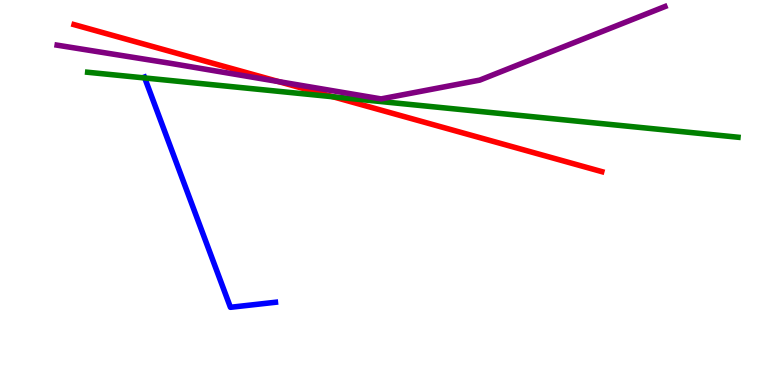[{'lines': ['blue', 'red'], 'intersections': []}, {'lines': ['green', 'red'], 'intersections': [{'x': 4.3, 'y': 7.49}]}, {'lines': ['purple', 'red'], 'intersections': [{'x': 3.59, 'y': 7.88}]}, {'lines': ['blue', 'green'], 'intersections': [{'x': 1.87, 'y': 7.98}]}, {'lines': ['blue', 'purple'], 'intersections': []}, {'lines': ['green', 'purple'], 'intersections': []}]